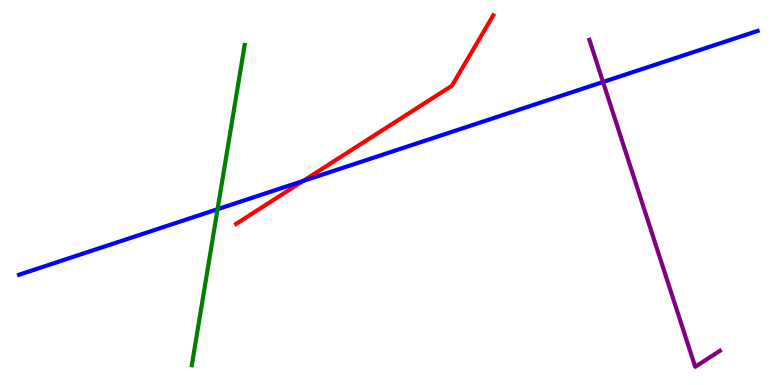[{'lines': ['blue', 'red'], 'intersections': [{'x': 3.91, 'y': 5.3}]}, {'lines': ['green', 'red'], 'intersections': []}, {'lines': ['purple', 'red'], 'intersections': []}, {'lines': ['blue', 'green'], 'intersections': [{'x': 2.81, 'y': 4.57}]}, {'lines': ['blue', 'purple'], 'intersections': [{'x': 7.78, 'y': 7.87}]}, {'lines': ['green', 'purple'], 'intersections': []}]